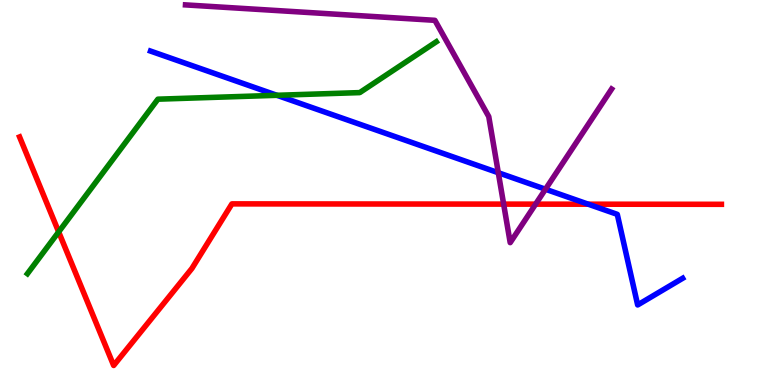[{'lines': ['blue', 'red'], 'intersections': [{'x': 7.59, 'y': 4.7}]}, {'lines': ['green', 'red'], 'intersections': [{'x': 0.757, 'y': 3.98}]}, {'lines': ['purple', 'red'], 'intersections': [{'x': 6.5, 'y': 4.7}, {'x': 6.91, 'y': 4.7}]}, {'lines': ['blue', 'green'], 'intersections': [{'x': 3.57, 'y': 7.52}]}, {'lines': ['blue', 'purple'], 'intersections': [{'x': 6.43, 'y': 5.51}, {'x': 7.04, 'y': 5.08}]}, {'lines': ['green', 'purple'], 'intersections': []}]